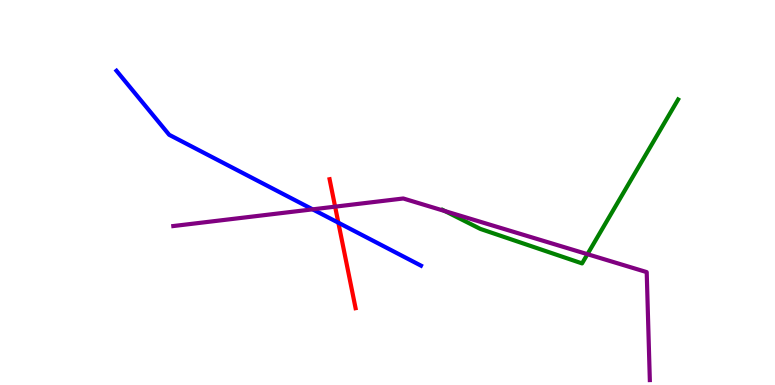[{'lines': ['blue', 'red'], 'intersections': [{'x': 4.37, 'y': 4.22}]}, {'lines': ['green', 'red'], 'intersections': []}, {'lines': ['purple', 'red'], 'intersections': [{'x': 4.32, 'y': 4.63}]}, {'lines': ['blue', 'green'], 'intersections': []}, {'lines': ['blue', 'purple'], 'intersections': [{'x': 4.03, 'y': 4.56}]}, {'lines': ['green', 'purple'], 'intersections': [{'x': 5.74, 'y': 4.52}, {'x': 7.58, 'y': 3.4}]}]